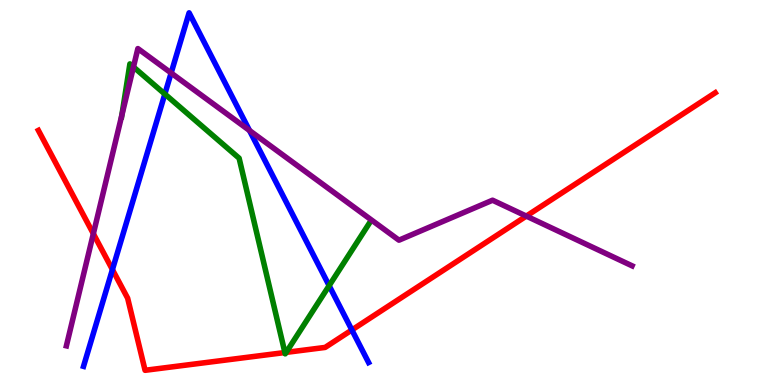[{'lines': ['blue', 'red'], 'intersections': [{'x': 1.45, 'y': 3.0}, {'x': 4.54, 'y': 1.43}]}, {'lines': ['green', 'red'], 'intersections': [{'x': 3.68, 'y': 0.843}, {'x': 3.69, 'y': 0.847}]}, {'lines': ['purple', 'red'], 'intersections': [{'x': 1.2, 'y': 3.93}, {'x': 6.79, 'y': 4.39}]}, {'lines': ['blue', 'green'], 'intersections': [{'x': 2.13, 'y': 7.56}, {'x': 4.25, 'y': 2.58}]}, {'lines': ['blue', 'purple'], 'intersections': [{'x': 2.21, 'y': 8.1}, {'x': 3.22, 'y': 6.61}]}, {'lines': ['green', 'purple'], 'intersections': [{'x': 1.57, 'y': 7.01}, {'x': 1.72, 'y': 8.26}]}]